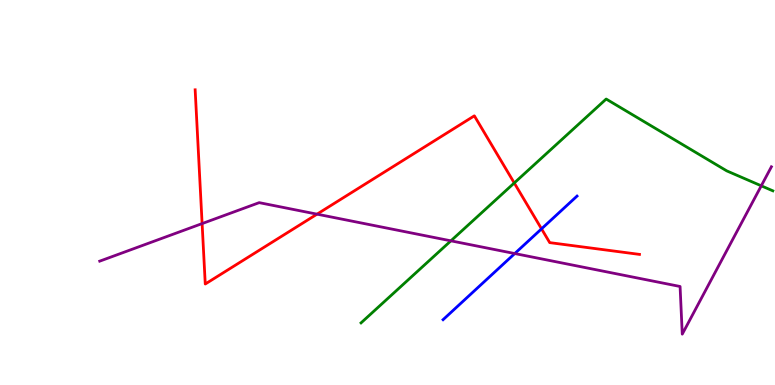[{'lines': ['blue', 'red'], 'intersections': [{'x': 6.99, 'y': 4.06}]}, {'lines': ['green', 'red'], 'intersections': [{'x': 6.64, 'y': 5.25}]}, {'lines': ['purple', 'red'], 'intersections': [{'x': 2.61, 'y': 4.19}, {'x': 4.09, 'y': 4.44}]}, {'lines': ['blue', 'green'], 'intersections': []}, {'lines': ['blue', 'purple'], 'intersections': [{'x': 6.64, 'y': 3.41}]}, {'lines': ['green', 'purple'], 'intersections': [{'x': 5.82, 'y': 3.74}, {'x': 9.82, 'y': 5.17}]}]